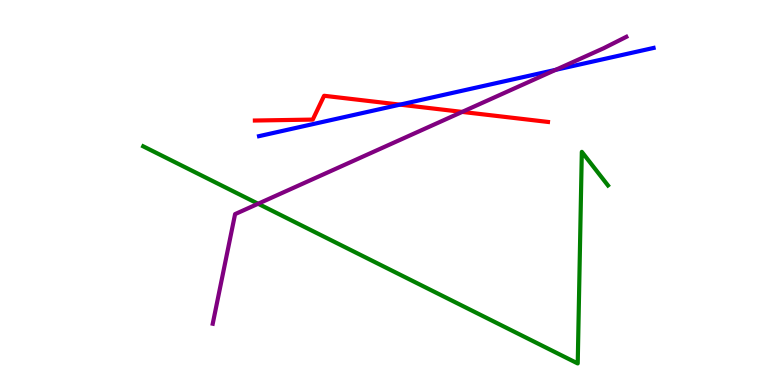[{'lines': ['blue', 'red'], 'intersections': [{'x': 5.16, 'y': 7.28}]}, {'lines': ['green', 'red'], 'intersections': []}, {'lines': ['purple', 'red'], 'intersections': [{'x': 5.96, 'y': 7.09}]}, {'lines': ['blue', 'green'], 'intersections': []}, {'lines': ['blue', 'purple'], 'intersections': [{'x': 7.17, 'y': 8.19}]}, {'lines': ['green', 'purple'], 'intersections': [{'x': 3.33, 'y': 4.71}]}]